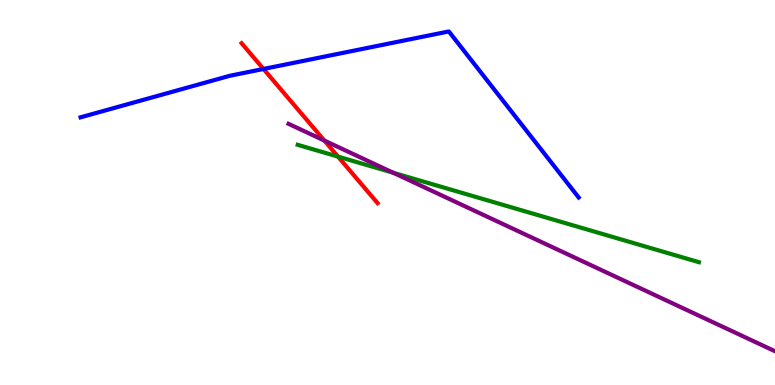[{'lines': ['blue', 'red'], 'intersections': [{'x': 3.4, 'y': 8.21}]}, {'lines': ['green', 'red'], 'intersections': [{'x': 4.36, 'y': 5.93}]}, {'lines': ['purple', 'red'], 'intersections': [{'x': 4.19, 'y': 6.35}]}, {'lines': ['blue', 'green'], 'intersections': []}, {'lines': ['blue', 'purple'], 'intersections': []}, {'lines': ['green', 'purple'], 'intersections': [{'x': 5.07, 'y': 5.51}]}]